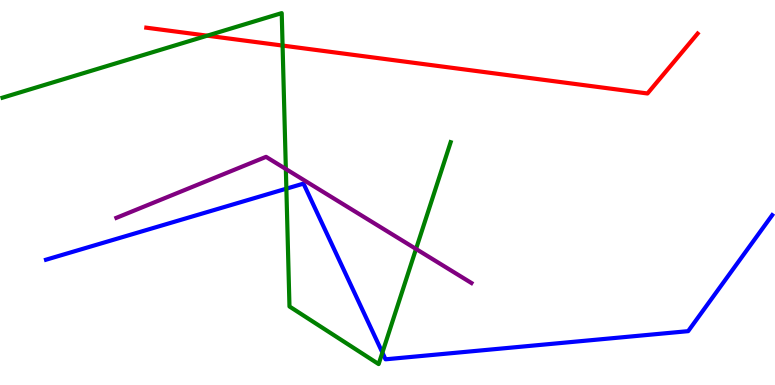[{'lines': ['blue', 'red'], 'intersections': []}, {'lines': ['green', 'red'], 'intersections': [{'x': 2.67, 'y': 9.07}, {'x': 3.65, 'y': 8.82}]}, {'lines': ['purple', 'red'], 'intersections': []}, {'lines': ['blue', 'green'], 'intersections': [{'x': 3.69, 'y': 5.1}, {'x': 4.93, 'y': 0.842}]}, {'lines': ['blue', 'purple'], 'intersections': []}, {'lines': ['green', 'purple'], 'intersections': [{'x': 3.69, 'y': 5.61}, {'x': 5.37, 'y': 3.53}]}]